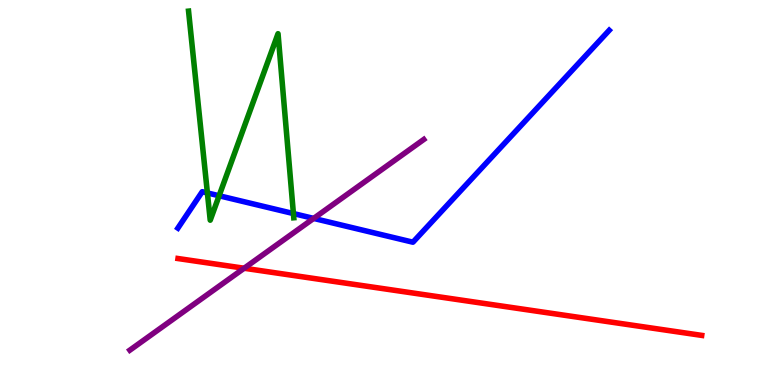[{'lines': ['blue', 'red'], 'intersections': []}, {'lines': ['green', 'red'], 'intersections': []}, {'lines': ['purple', 'red'], 'intersections': [{'x': 3.15, 'y': 3.03}]}, {'lines': ['blue', 'green'], 'intersections': [{'x': 2.68, 'y': 4.99}, {'x': 2.83, 'y': 4.92}, {'x': 3.79, 'y': 4.45}]}, {'lines': ['blue', 'purple'], 'intersections': [{'x': 4.05, 'y': 4.33}]}, {'lines': ['green', 'purple'], 'intersections': []}]